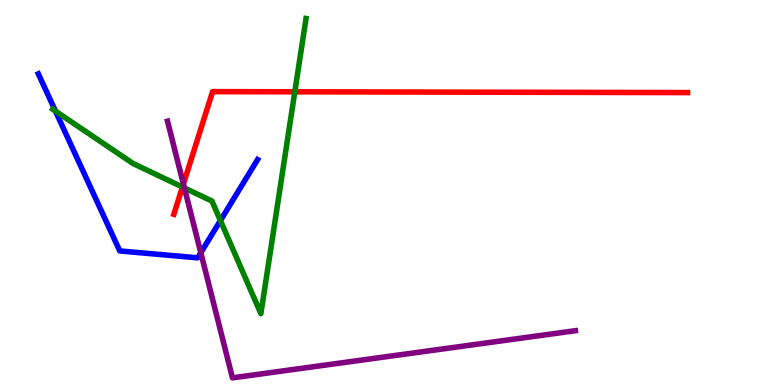[{'lines': ['blue', 'red'], 'intersections': []}, {'lines': ['green', 'red'], 'intersections': [{'x': 2.35, 'y': 5.14}, {'x': 3.8, 'y': 7.62}]}, {'lines': ['purple', 'red'], 'intersections': [{'x': 2.37, 'y': 5.22}]}, {'lines': ['blue', 'green'], 'intersections': [{'x': 0.716, 'y': 7.11}, {'x': 2.84, 'y': 4.27}]}, {'lines': ['blue', 'purple'], 'intersections': [{'x': 2.59, 'y': 3.44}]}, {'lines': ['green', 'purple'], 'intersections': [{'x': 2.38, 'y': 5.12}]}]